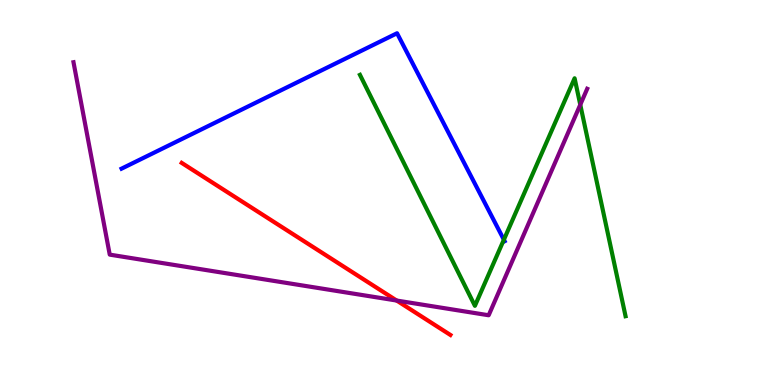[{'lines': ['blue', 'red'], 'intersections': []}, {'lines': ['green', 'red'], 'intersections': []}, {'lines': ['purple', 'red'], 'intersections': [{'x': 5.12, 'y': 2.19}]}, {'lines': ['blue', 'green'], 'intersections': [{'x': 6.5, 'y': 3.77}]}, {'lines': ['blue', 'purple'], 'intersections': []}, {'lines': ['green', 'purple'], 'intersections': [{'x': 7.49, 'y': 7.28}]}]